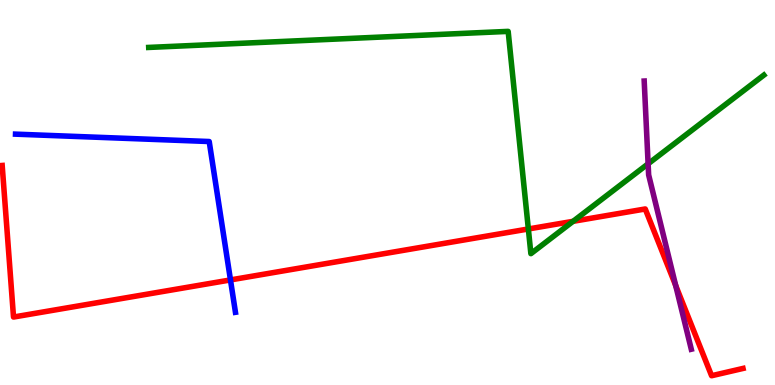[{'lines': ['blue', 'red'], 'intersections': [{'x': 2.97, 'y': 2.73}]}, {'lines': ['green', 'red'], 'intersections': [{'x': 6.82, 'y': 4.05}, {'x': 7.39, 'y': 4.25}]}, {'lines': ['purple', 'red'], 'intersections': [{'x': 8.72, 'y': 2.58}]}, {'lines': ['blue', 'green'], 'intersections': []}, {'lines': ['blue', 'purple'], 'intersections': []}, {'lines': ['green', 'purple'], 'intersections': [{'x': 8.36, 'y': 5.75}]}]